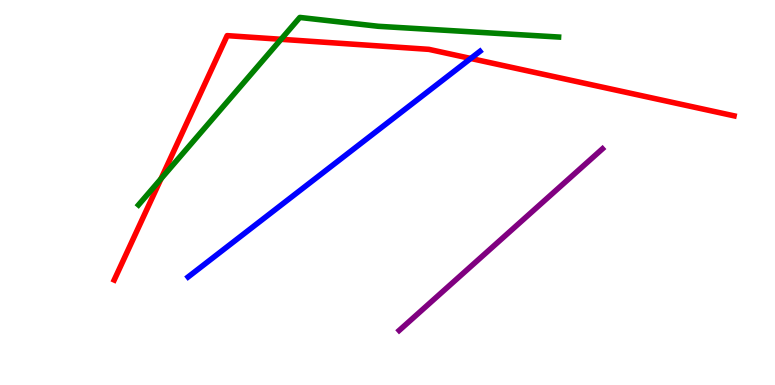[{'lines': ['blue', 'red'], 'intersections': [{'x': 6.07, 'y': 8.48}]}, {'lines': ['green', 'red'], 'intersections': [{'x': 2.08, 'y': 5.36}, {'x': 3.63, 'y': 8.98}]}, {'lines': ['purple', 'red'], 'intersections': []}, {'lines': ['blue', 'green'], 'intersections': []}, {'lines': ['blue', 'purple'], 'intersections': []}, {'lines': ['green', 'purple'], 'intersections': []}]